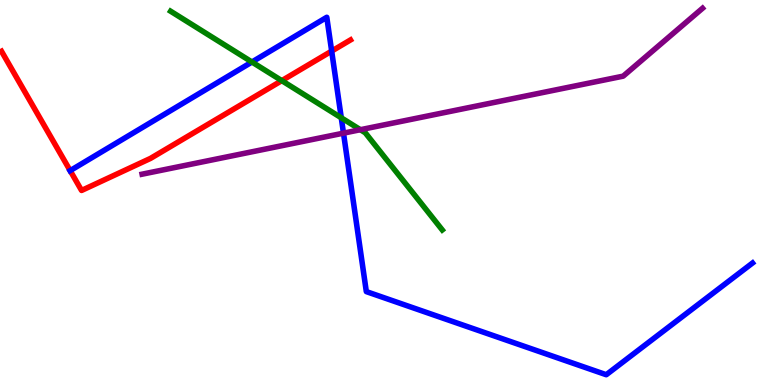[{'lines': ['blue', 'red'], 'intersections': [{'x': 0.905, 'y': 5.57}, {'x': 4.28, 'y': 8.67}]}, {'lines': ['green', 'red'], 'intersections': [{'x': 3.64, 'y': 7.91}]}, {'lines': ['purple', 'red'], 'intersections': []}, {'lines': ['blue', 'green'], 'intersections': [{'x': 3.25, 'y': 8.39}, {'x': 4.4, 'y': 6.94}]}, {'lines': ['blue', 'purple'], 'intersections': [{'x': 4.43, 'y': 6.54}]}, {'lines': ['green', 'purple'], 'intersections': [{'x': 4.65, 'y': 6.63}]}]